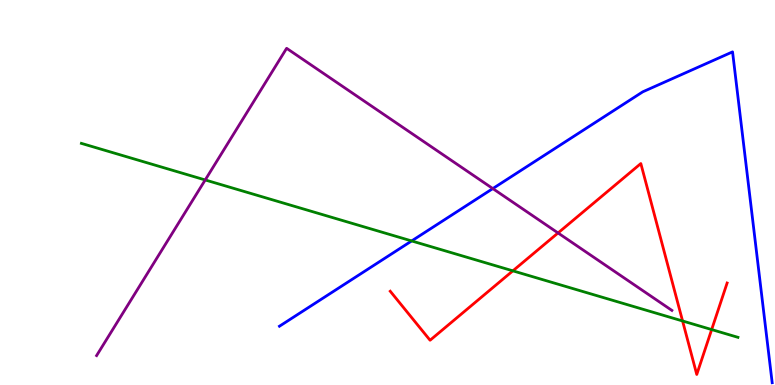[{'lines': ['blue', 'red'], 'intersections': []}, {'lines': ['green', 'red'], 'intersections': [{'x': 6.62, 'y': 2.97}, {'x': 8.81, 'y': 1.66}, {'x': 9.18, 'y': 1.44}]}, {'lines': ['purple', 'red'], 'intersections': [{'x': 7.2, 'y': 3.95}]}, {'lines': ['blue', 'green'], 'intersections': [{'x': 5.31, 'y': 3.74}]}, {'lines': ['blue', 'purple'], 'intersections': [{'x': 6.36, 'y': 5.1}]}, {'lines': ['green', 'purple'], 'intersections': [{'x': 2.65, 'y': 5.33}]}]